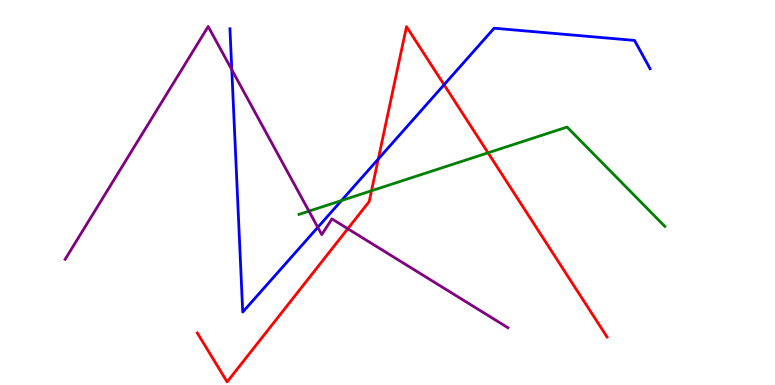[{'lines': ['blue', 'red'], 'intersections': [{'x': 4.88, 'y': 5.87}, {'x': 5.73, 'y': 7.8}]}, {'lines': ['green', 'red'], 'intersections': [{'x': 4.79, 'y': 5.04}, {'x': 6.3, 'y': 6.03}]}, {'lines': ['purple', 'red'], 'intersections': [{'x': 4.49, 'y': 4.06}]}, {'lines': ['blue', 'green'], 'intersections': [{'x': 4.41, 'y': 4.79}]}, {'lines': ['blue', 'purple'], 'intersections': [{'x': 2.99, 'y': 8.19}, {'x': 4.1, 'y': 4.1}]}, {'lines': ['green', 'purple'], 'intersections': [{'x': 3.99, 'y': 4.52}]}]